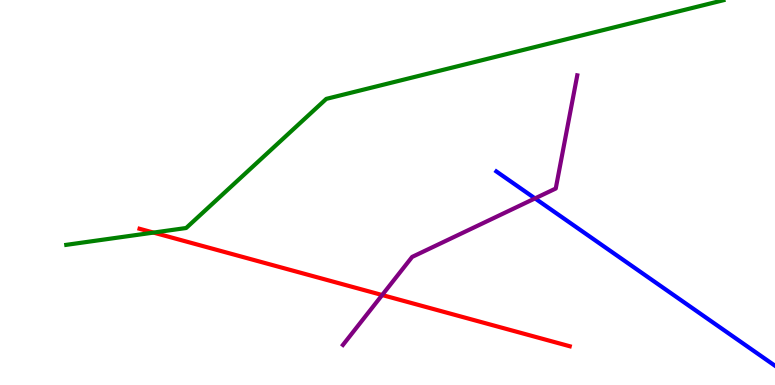[{'lines': ['blue', 'red'], 'intersections': []}, {'lines': ['green', 'red'], 'intersections': [{'x': 1.98, 'y': 3.96}]}, {'lines': ['purple', 'red'], 'intersections': [{'x': 4.93, 'y': 2.34}]}, {'lines': ['blue', 'green'], 'intersections': []}, {'lines': ['blue', 'purple'], 'intersections': [{'x': 6.9, 'y': 4.85}]}, {'lines': ['green', 'purple'], 'intersections': []}]